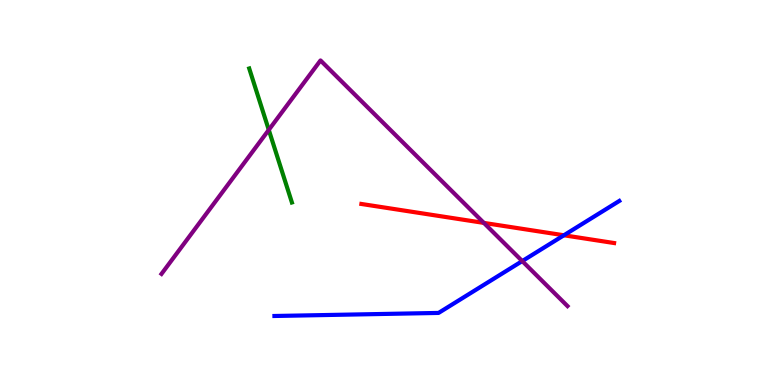[{'lines': ['blue', 'red'], 'intersections': [{'x': 7.28, 'y': 3.89}]}, {'lines': ['green', 'red'], 'intersections': []}, {'lines': ['purple', 'red'], 'intersections': [{'x': 6.24, 'y': 4.21}]}, {'lines': ['blue', 'green'], 'intersections': []}, {'lines': ['blue', 'purple'], 'intersections': [{'x': 6.74, 'y': 3.22}]}, {'lines': ['green', 'purple'], 'intersections': [{'x': 3.47, 'y': 6.63}]}]